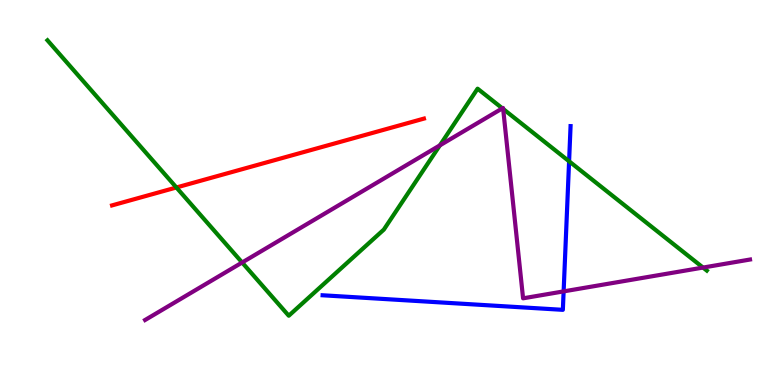[{'lines': ['blue', 'red'], 'intersections': []}, {'lines': ['green', 'red'], 'intersections': [{'x': 2.28, 'y': 5.13}]}, {'lines': ['purple', 'red'], 'intersections': []}, {'lines': ['blue', 'green'], 'intersections': [{'x': 7.34, 'y': 5.81}]}, {'lines': ['blue', 'purple'], 'intersections': [{'x': 7.27, 'y': 2.43}]}, {'lines': ['green', 'purple'], 'intersections': [{'x': 3.12, 'y': 3.18}, {'x': 5.68, 'y': 6.22}, {'x': 6.48, 'y': 7.19}, {'x': 6.49, 'y': 7.17}, {'x': 9.07, 'y': 3.05}]}]